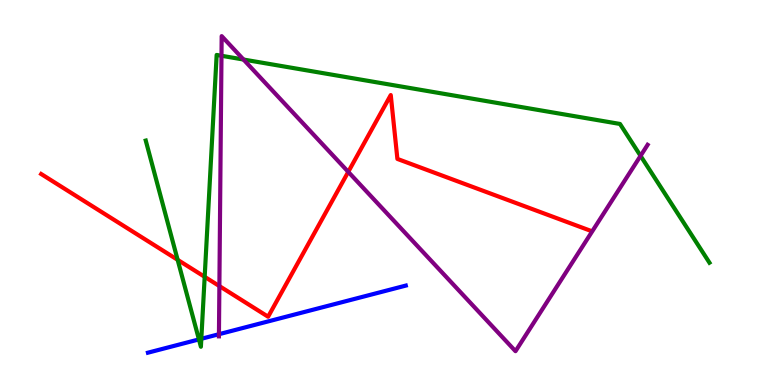[{'lines': ['blue', 'red'], 'intersections': []}, {'lines': ['green', 'red'], 'intersections': [{'x': 2.29, 'y': 3.25}, {'x': 2.64, 'y': 2.81}]}, {'lines': ['purple', 'red'], 'intersections': [{'x': 2.83, 'y': 2.57}, {'x': 4.49, 'y': 5.54}]}, {'lines': ['blue', 'green'], 'intersections': [{'x': 2.57, 'y': 1.18}, {'x': 2.6, 'y': 1.2}]}, {'lines': ['blue', 'purple'], 'intersections': [{'x': 2.83, 'y': 1.32}]}, {'lines': ['green', 'purple'], 'intersections': [{'x': 2.86, 'y': 8.55}, {'x': 3.14, 'y': 8.45}, {'x': 8.27, 'y': 5.95}]}]